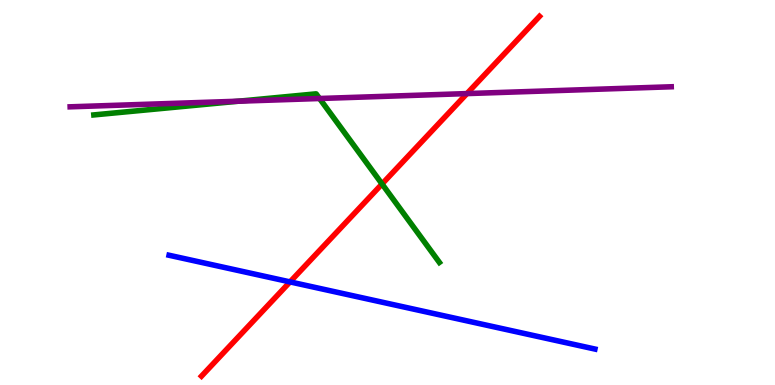[{'lines': ['blue', 'red'], 'intersections': [{'x': 3.74, 'y': 2.68}]}, {'lines': ['green', 'red'], 'intersections': [{'x': 4.93, 'y': 5.22}]}, {'lines': ['purple', 'red'], 'intersections': [{'x': 6.03, 'y': 7.57}]}, {'lines': ['blue', 'green'], 'intersections': []}, {'lines': ['blue', 'purple'], 'intersections': []}, {'lines': ['green', 'purple'], 'intersections': [{'x': 3.08, 'y': 7.37}, {'x': 4.12, 'y': 7.44}]}]